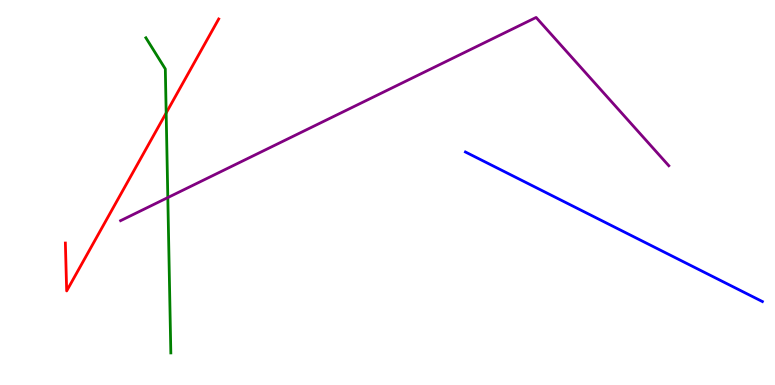[{'lines': ['blue', 'red'], 'intersections': []}, {'lines': ['green', 'red'], 'intersections': [{'x': 2.14, 'y': 7.07}]}, {'lines': ['purple', 'red'], 'intersections': []}, {'lines': ['blue', 'green'], 'intersections': []}, {'lines': ['blue', 'purple'], 'intersections': []}, {'lines': ['green', 'purple'], 'intersections': [{'x': 2.17, 'y': 4.87}]}]